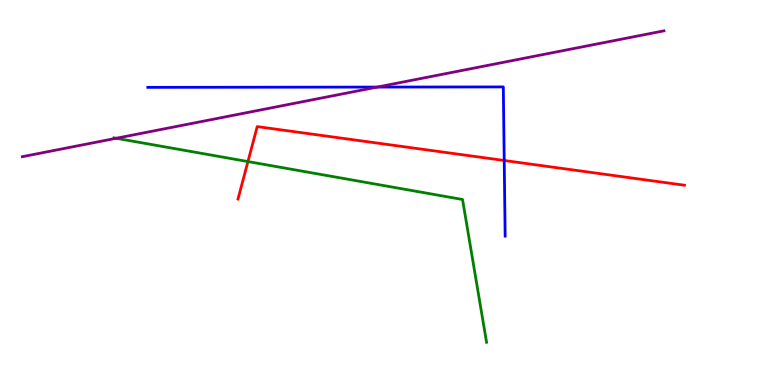[{'lines': ['blue', 'red'], 'intersections': [{'x': 6.51, 'y': 5.83}]}, {'lines': ['green', 'red'], 'intersections': [{'x': 3.2, 'y': 5.8}]}, {'lines': ['purple', 'red'], 'intersections': []}, {'lines': ['blue', 'green'], 'intersections': []}, {'lines': ['blue', 'purple'], 'intersections': [{'x': 4.87, 'y': 7.74}]}, {'lines': ['green', 'purple'], 'intersections': [{'x': 1.5, 'y': 6.41}]}]